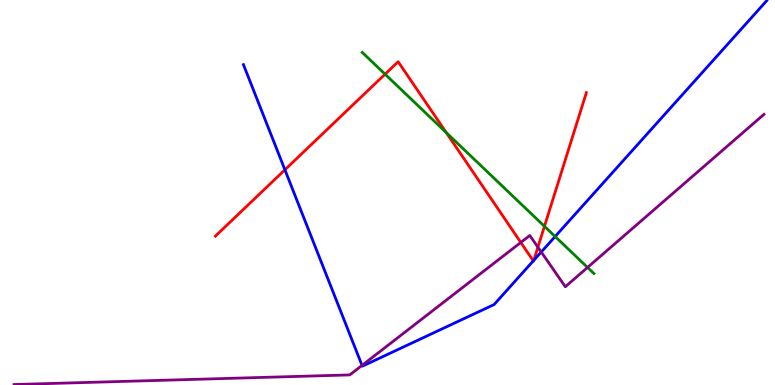[{'lines': ['blue', 'red'], 'intersections': [{'x': 3.68, 'y': 5.59}, {'x': 6.88, 'y': 3.22}, {'x': 6.89, 'y': 3.24}]}, {'lines': ['green', 'red'], 'intersections': [{'x': 4.97, 'y': 8.07}, {'x': 5.76, 'y': 6.56}, {'x': 7.03, 'y': 4.12}]}, {'lines': ['purple', 'red'], 'intersections': [{'x': 6.72, 'y': 3.7}, {'x': 6.94, 'y': 3.58}]}, {'lines': ['blue', 'green'], 'intersections': [{'x': 7.16, 'y': 3.86}]}, {'lines': ['blue', 'purple'], 'intersections': [{'x': 4.67, 'y': 0.509}, {'x': 6.98, 'y': 3.45}]}, {'lines': ['green', 'purple'], 'intersections': [{'x': 7.58, 'y': 3.05}]}]